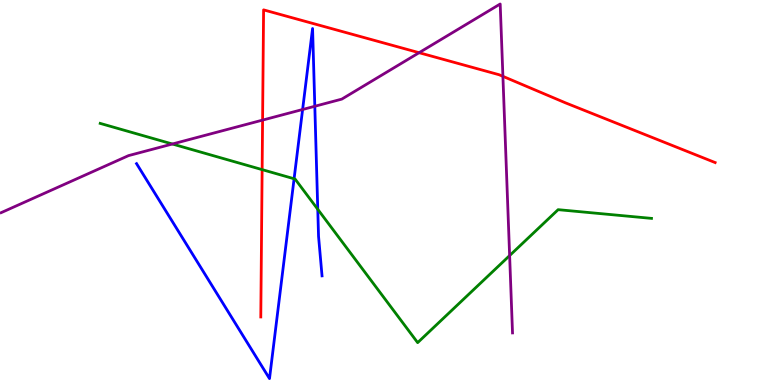[{'lines': ['blue', 'red'], 'intersections': []}, {'lines': ['green', 'red'], 'intersections': [{'x': 3.38, 'y': 5.59}]}, {'lines': ['purple', 'red'], 'intersections': [{'x': 3.39, 'y': 6.88}, {'x': 5.41, 'y': 8.63}, {'x': 6.49, 'y': 8.02}]}, {'lines': ['blue', 'green'], 'intersections': [{'x': 3.79, 'y': 5.36}, {'x': 4.1, 'y': 4.56}]}, {'lines': ['blue', 'purple'], 'intersections': [{'x': 3.9, 'y': 7.16}, {'x': 4.06, 'y': 7.24}]}, {'lines': ['green', 'purple'], 'intersections': [{'x': 2.22, 'y': 6.26}, {'x': 6.58, 'y': 3.36}]}]